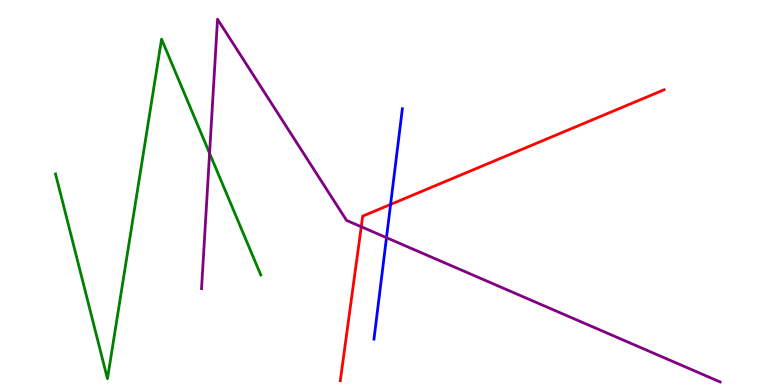[{'lines': ['blue', 'red'], 'intersections': [{'x': 5.04, 'y': 4.69}]}, {'lines': ['green', 'red'], 'intersections': []}, {'lines': ['purple', 'red'], 'intersections': [{'x': 4.66, 'y': 4.11}]}, {'lines': ['blue', 'green'], 'intersections': []}, {'lines': ['blue', 'purple'], 'intersections': [{'x': 4.99, 'y': 3.83}]}, {'lines': ['green', 'purple'], 'intersections': [{'x': 2.7, 'y': 6.02}]}]